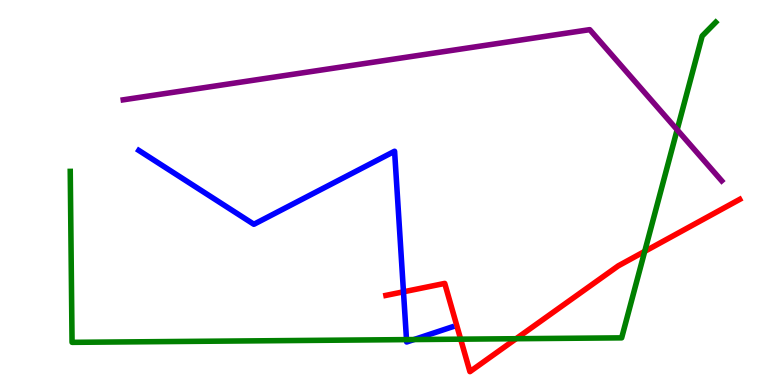[{'lines': ['blue', 'red'], 'intersections': [{'x': 5.21, 'y': 2.42}]}, {'lines': ['green', 'red'], 'intersections': [{'x': 5.94, 'y': 1.19}, {'x': 6.66, 'y': 1.2}, {'x': 8.32, 'y': 3.47}]}, {'lines': ['purple', 'red'], 'intersections': []}, {'lines': ['blue', 'green'], 'intersections': [{'x': 5.25, 'y': 1.18}, {'x': 5.34, 'y': 1.18}]}, {'lines': ['blue', 'purple'], 'intersections': []}, {'lines': ['green', 'purple'], 'intersections': [{'x': 8.74, 'y': 6.63}]}]